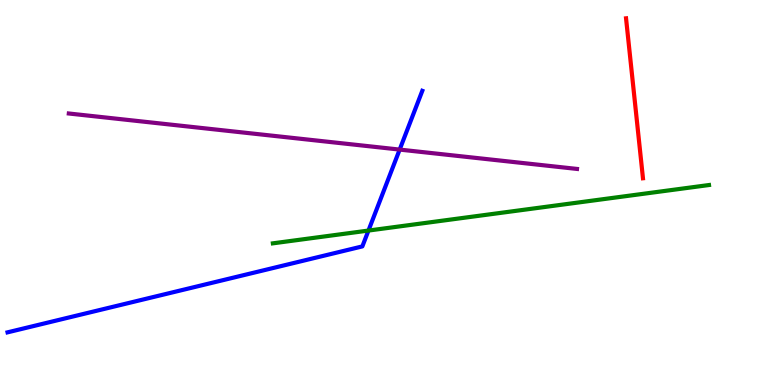[{'lines': ['blue', 'red'], 'intersections': []}, {'lines': ['green', 'red'], 'intersections': []}, {'lines': ['purple', 'red'], 'intersections': []}, {'lines': ['blue', 'green'], 'intersections': [{'x': 4.75, 'y': 4.01}]}, {'lines': ['blue', 'purple'], 'intersections': [{'x': 5.16, 'y': 6.11}]}, {'lines': ['green', 'purple'], 'intersections': []}]